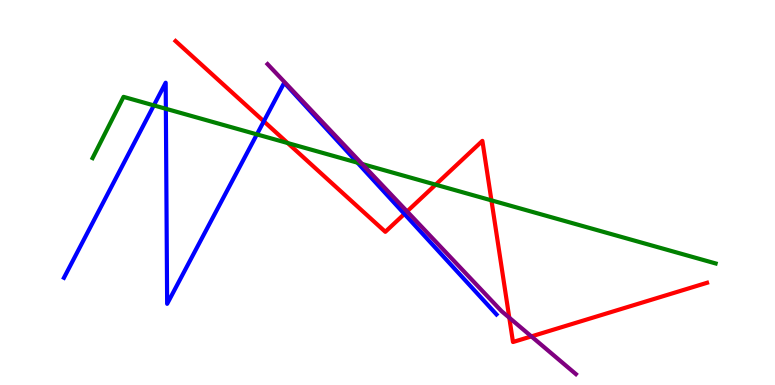[{'lines': ['blue', 'red'], 'intersections': [{'x': 3.4, 'y': 6.85}, {'x': 5.22, 'y': 4.44}]}, {'lines': ['green', 'red'], 'intersections': [{'x': 3.71, 'y': 6.28}, {'x': 5.62, 'y': 5.2}, {'x': 6.34, 'y': 4.8}]}, {'lines': ['purple', 'red'], 'intersections': [{'x': 5.25, 'y': 4.51}, {'x': 6.57, 'y': 1.75}, {'x': 6.86, 'y': 1.26}]}, {'lines': ['blue', 'green'], 'intersections': [{'x': 1.99, 'y': 7.26}, {'x': 2.14, 'y': 7.17}, {'x': 3.31, 'y': 6.51}, {'x': 4.61, 'y': 5.77}]}, {'lines': ['blue', 'purple'], 'intersections': []}, {'lines': ['green', 'purple'], 'intersections': [{'x': 4.67, 'y': 5.74}]}]